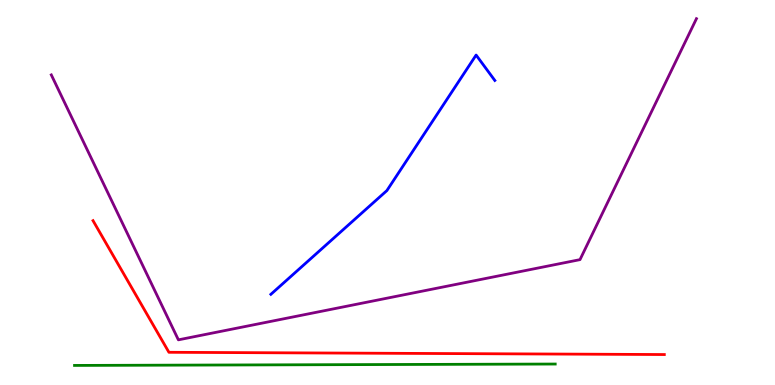[{'lines': ['blue', 'red'], 'intersections': []}, {'lines': ['green', 'red'], 'intersections': []}, {'lines': ['purple', 'red'], 'intersections': []}, {'lines': ['blue', 'green'], 'intersections': []}, {'lines': ['blue', 'purple'], 'intersections': []}, {'lines': ['green', 'purple'], 'intersections': []}]